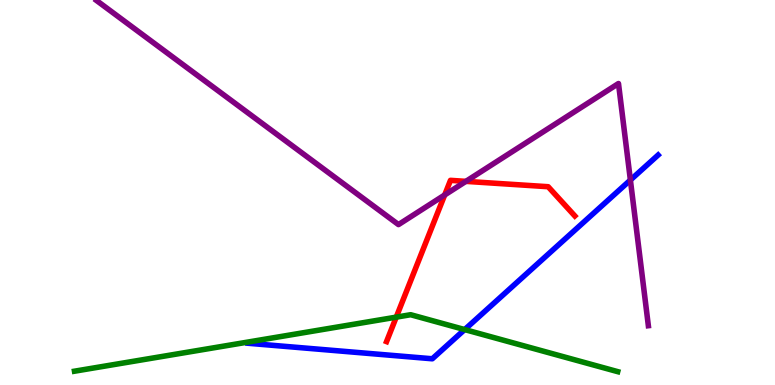[{'lines': ['blue', 'red'], 'intersections': []}, {'lines': ['green', 'red'], 'intersections': [{'x': 5.11, 'y': 1.76}]}, {'lines': ['purple', 'red'], 'intersections': [{'x': 5.74, 'y': 4.94}, {'x': 6.01, 'y': 5.29}]}, {'lines': ['blue', 'green'], 'intersections': [{'x': 6.0, 'y': 1.44}]}, {'lines': ['blue', 'purple'], 'intersections': [{'x': 8.13, 'y': 5.32}]}, {'lines': ['green', 'purple'], 'intersections': []}]